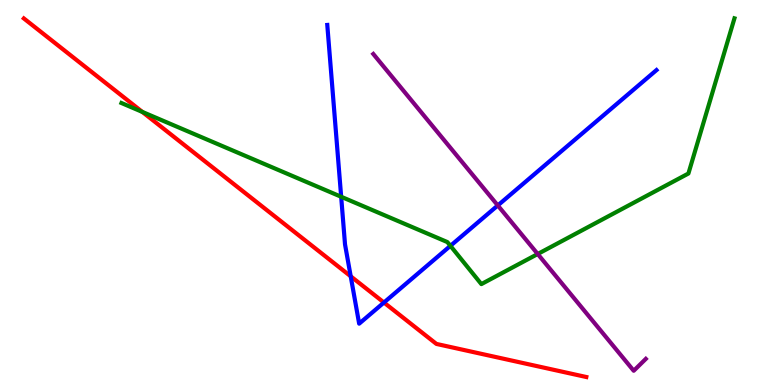[{'lines': ['blue', 'red'], 'intersections': [{'x': 4.53, 'y': 2.82}, {'x': 4.95, 'y': 2.14}]}, {'lines': ['green', 'red'], 'intersections': [{'x': 1.84, 'y': 7.09}]}, {'lines': ['purple', 'red'], 'intersections': []}, {'lines': ['blue', 'green'], 'intersections': [{'x': 4.4, 'y': 4.89}, {'x': 5.81, 'y': 3.61}]}, {'lines': ['blue', 'purple'], 'intersections': [{'x': 6.42, 'y': 4.66}]}, {'lines': ['green', 'purple'], 'intersections': [{'x': 6.94, 'y': 3.4}]}]